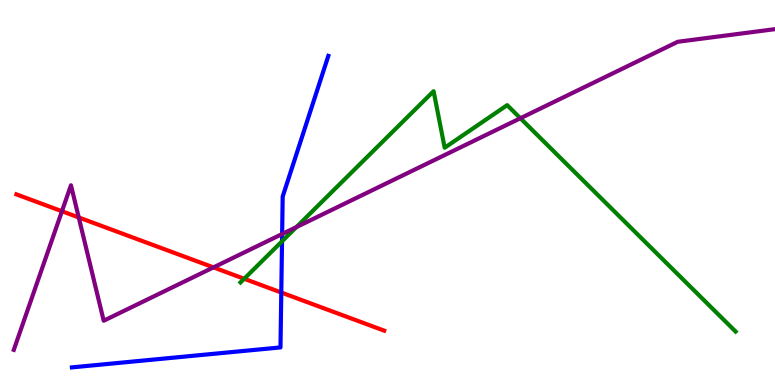[{'lines': ['blue', 'red'], 'intersections': [{'x': 3.63, 'y': 2.4}]}, {'lines': ['green', 'red'], 'intersections': [{'x': 3.15, 'y': 2.76}]}, {'lines': ['purple', 'red'], 'intersections': [{'x': 0.799, 'y': 4.51}, {'x': 1.02, 'y': 4.35}, {'x': 2.75, 'y': 3.05}]}, {'lines': ['blue', 'green'], 'intersections': [{'x': 3.64, 'y': 3.73}]}, {'lines': ['blue', 'purple'], 'intersections': [{'x': 3.64, 'y': 3.92}]}, {'lines': ['green', 'purple'], 'intersections': [{'x': 3.82, 'y': 4.1}, {'x': 6.71, 'y': 6.93}]}]